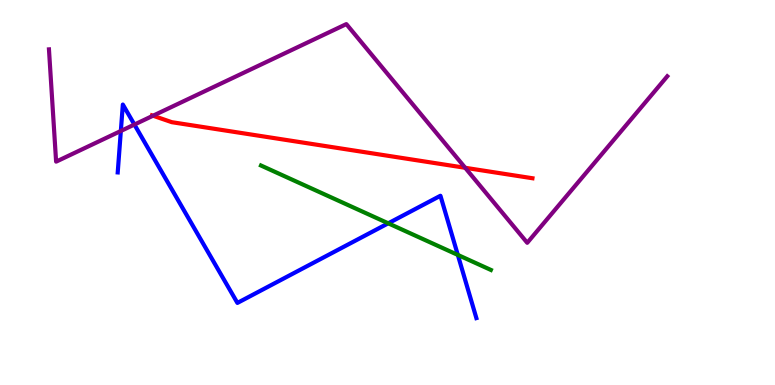[{'lines': ['blue', 'red'], 'intersections': []}, {'lines': ['green', 'red'], 'intersections': []}, {'lines': ['purple', 'red'], 'intersections': [{'x': 1.97, 'y': 6.99}, {'x': 6.0, 'y': 5.64}]}, {'lines': ['blue', 'green'], 'intersections': [{'x': 5.01, 'y': 4.2}, {'x': 5.91, 'y': 3.38}]}, {'lines': ['blue', 'purple'], 'intersections': [{'x': 1.56, 'y': 6.6}, {'x': 1.73, 'y': 6.76}]}, {'lines': ['green', 'purple'], 'intersections': []}]